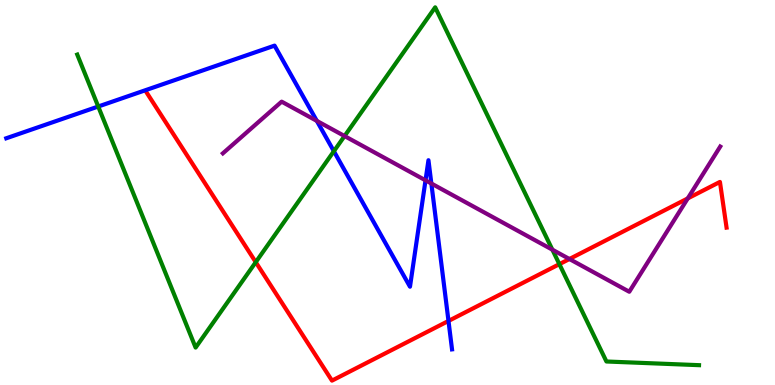[{'lines': ['blue', 'red'], 'intersections': [{'x': 5.79, 'y': 1.66}]}, {'lines': ['green', 'red'], 'intersections': [{'x': 3.3, 'y': 3.19}, {'x': 7.22, 'y': 3.14}]}, {'lines': ['purple', 'red'], 'intersections': [{'x': 7.35, 'y': 3.27}, {'x': 8.87, 'y': 4.85}]}, {'lines': ['blue', 'green'], 'intersections': [{'x': 1.27, 'y': 7.23}, {'x': 4.31, 'y': 6.07}]}, {'lines': ['blue', 'purple'], 'intersections': [{'x': 4.09, 'y': 6.86}, {'x': 5.49, 'y': 5.32}, {'x': 5.57, 'y': 5.23}]}, {'lines': ['green', 'purple'], 'intersections': [{'x': 4.45, 'y': 6.47}, {'x': 7.13, 'y': 3.51}]}]